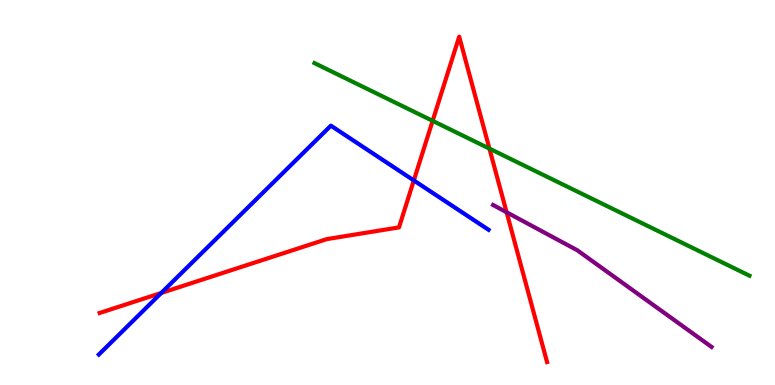[{'lines': ['blue', 'red'], 'intersections': [{'x': 2.08, 'y': 2.39}, {'x': 5.34, 'y': 5.31}]}, {'lines': ['green', 'red'], 'intersections': [{'x': 5.58, 'y': 6.86}, {'x': 6.32, 'y': 6.14}]}, {'lines': ['purple', 'red'], 'intersections': [{'x': 6.54, 'y': 4.49}]}, {'lines': ['blue', 'green'], 'intersections': []}, {'lines': ['blue', 'purple'], 'intersections': []}, {'lines': ['green', 'purple'], 'intersections': []}]